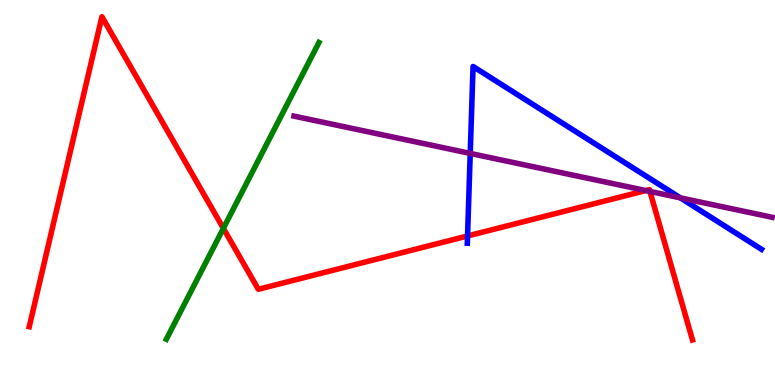[{'lines': ['blue', 'red'], 'intersections': [{'x': 6.03, 'y': 3.87}]}, {'lines': ['green', 'red'], 'intersections': [{'x': 2.88, 'y': 4.07}]}, {'lines': ['purple', 'red'], 'intersections': [{'x': 8.33, 'y': 5.05}, {'x': 8.39, 'y': 5.03}]}, {'lines': ['blue', 'green'], 'intersections': []}, {'lines': ['blue', 'purple'], 'intersections': [{'x': 6.07, 'y': 6.02}, {'x': 8.78, 'y': 4.86}]}, {'lines': ['green', 'purple'], 'intersections': []}]